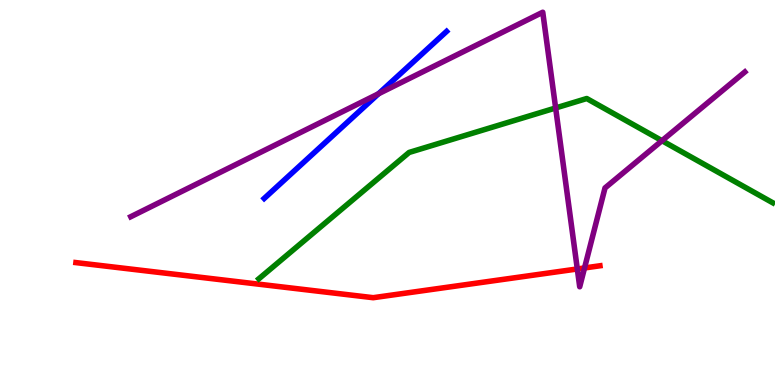[{'lines': ['blue', 'red'], 'intersections': []}, {'lines': ['green', 'red'], 'intersections': []}, {'lines': ['purple', 'red'], 'intersections': [{'x': 7.45, 'y': 3.01}, {'x': 7.54, 'y': 3.04}]}, {'lines': ['blue', 'green'], 'intersections': []}, {'lines': ['blue', 'purple'], 'intersections': [{'x': 4.88, 'y': 7.56}]}, {'lines': ['green', 'purple'], 'intersections': [{'x': 7.17, 'y': 7.2}, {'x': 8.54, 'y': 6.35}]}]